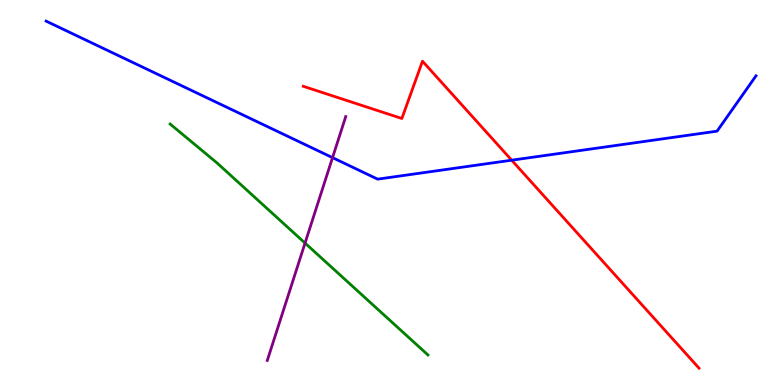[{'lines': ['blue', 'red'], 'intersections': [{'x': 6.6, 'y': 5.84}]}, {'lines': ['green', 'red'], 'intersections': []}, {'lines': ['purple', 'red'], 'intersections': []}, {'lines': ['blue', 'green'], 'intersections': []}, {'lines': ['blue', 'purple'], 'intersections': [{'x': 4.29, 'y': 5.91}]}, {'lines': ['green', 'purple'], 'intersections': [{'x': 3.94, 'y': 3.69}]}]